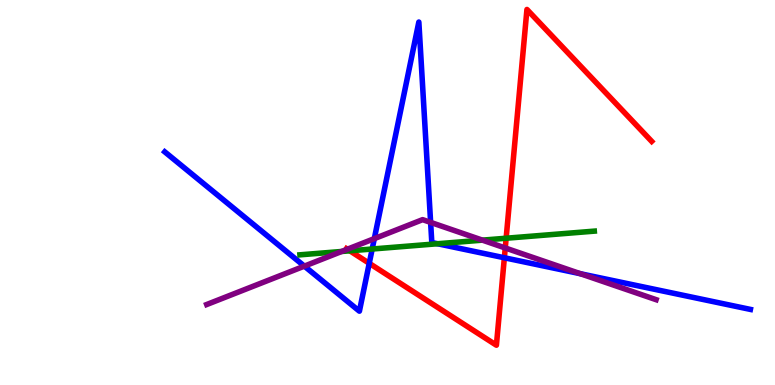[{'lines': ['blue', 'red'], 'intersections': [{'x': 4.76, 'y': 3.16}, {'x': 6.51, 'y': 3.3}]}, {'lines': ['green', 'red'], 'intersections': [{'x': 4.51, 'y': 3.49}, {'x': 6.53, 'y': 3.81}]}, {'lines': ['purple', 'red'], 'intersections': [{'x': 4.48, 'y': 3.53}, {'x': 6.52, 'y': 3.56}]}, {'lines': ['blue', 'green'], 'intersections': [{'x': 4.8, 'y': 3.53}, {'x': 5.65, 'y': 3.67}]}, {'lines': ['blue', 'purple'], 'intersections': [{'x': 3.93, 'y': 3.09}, {'x': 4.83, 'y': 3.8}, {'x': 5.56, 'y': 4.22}, {'x': 7.49, 'y': 2.89}]}, {'lines': ['green', 'purple'], 'intersections': [{'x': 4.41, 'y': 3.47}, {'x': 6.22, 'y': 3.76}]}]